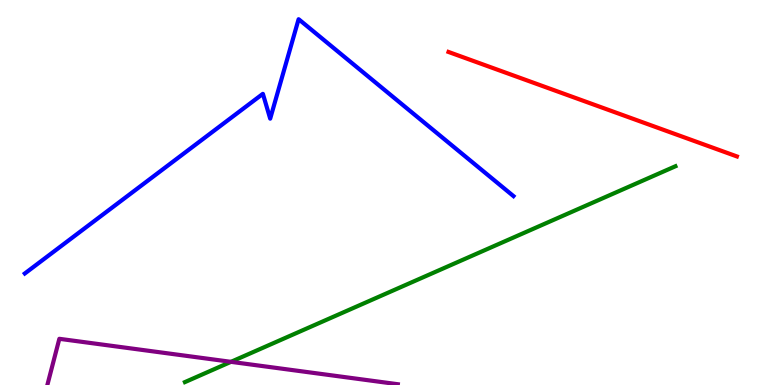[{'lines': ['blue', 'red'], 'intersections': []}, {'lines': ['green', 'red'], 'intersections': []}, {'lines': ['purple', 'red'], 'intersections': []}, {'lines': ['blue', 'green'], 'intersections': []}, {'lines': ['blue', 'purple'], 'intersections': []}, {'lines': ['green', 'purple'], 'intersections': [{'x': 2.98, 'y': 0.602}]}]